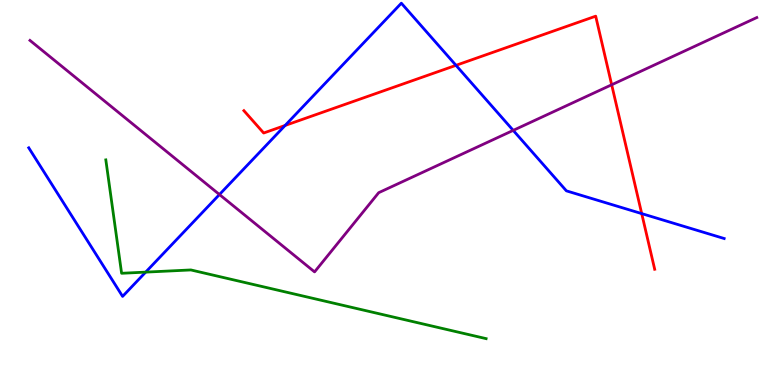[{'lines': ['blue', 'red'], 'intersections': [{'x': 3.68, 'y': 6.74}, {'x': 5.88, 'y': 8.3}, {'x': 8.28, 'y': 4.45}]}, {'lines': ['green', 'red'], 'intersections': []}, {'lines': ['purple', 'red'], 'intersections': [{'x': 7.89, 'y': 7.8}]}, {'lines': ['blue', 'green'], 'intersections': [{'x': 1.88, 'y': 2.93}]}, {'lines': ['blue', 'purple'], 'intersections': [{'x': 2.83, 'y': 4.95}, {'x': 6.62, 'y': 6.61}]}, {'lines': ['green', 'purple'], 'intersections': []}]